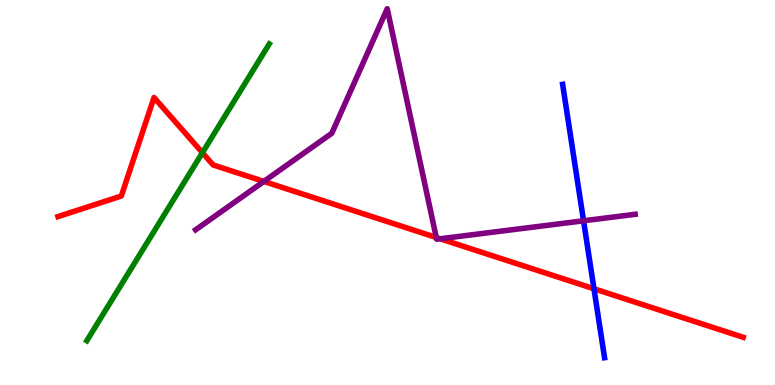[{'lines': ['blue', 'red'], 'intersections': [{'x': 7.66, 'y': 2.5}]}, {'lines': ['green', 'red'], 'intersections': [{'x': 2.61, 'y': 6.03}]}, {'lines': ['purple', 'red'], 'intersections': [{'x': 3.4, 'y': 5.29}, {'x': 5.63, 'y': 3.83}, {'x': 5.68, 'y': 3.8}]}, {'lines': ['blue', 'green'], 'intersections': []}, {'lines': ['blue', 'purple'], 'intersections': [{'x': 7.53, 'y': 4.27}]}, {'lines': ['green', 'purple'], 'intersections': []}]